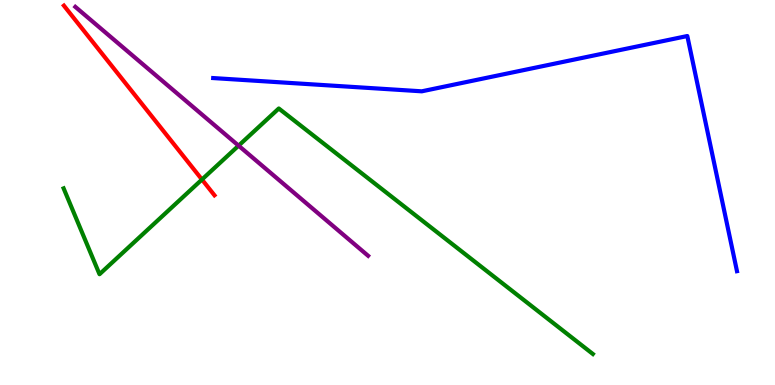[{'lines': ['blue', 'red'], 'intersections': []}, {'lines': ['green', 'red'], 'intersections': [{'x': 2.61, 'y': 5.34}]}, {'lines': ['purple', 'red'], 'intersections': []}, {'lines': ['blue', 'green'], 'intersections': []}, {'lines': ['blue', 'purple'], 'intersections': []}, {'lines': ['green', 'purple'], 'intersections': [{'x': 3.08, 'y': 6.22}]}]